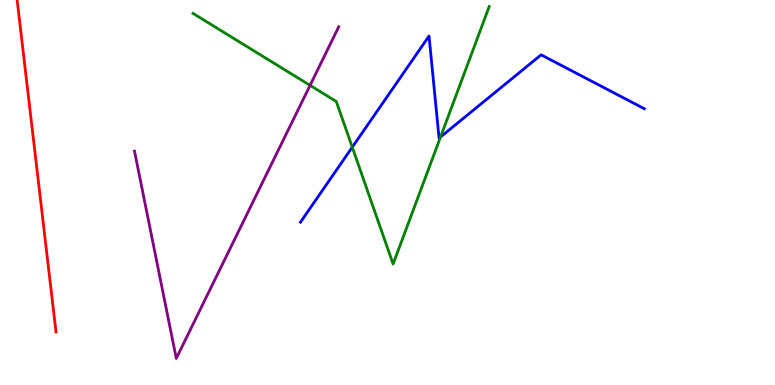[{'lines': ['blue', 'red'], 'intersections': []}, {'lines': ['green', 'red'], 'intersections': []}, {'lines': ['purple', 'red'], 'intersections': []}, {'lines': ['blue', 'green'], 'intersections': [{'x': 4.55, 'y': 6.18}, {'x': 5.68, 'y': 6.44}]}, {'lines': ['blue', 'purple'], 'intersections': []}, {'lines': ['green', 'purple'], 'intersections': [{'x': 4.0, 'y': 7.78}]}]